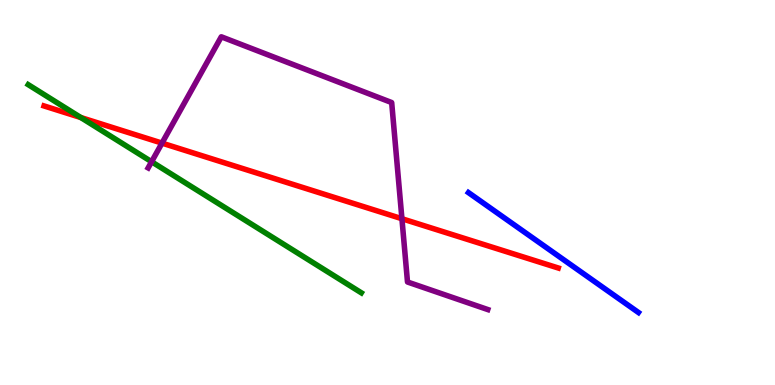[{'lines': ['blue', 'red'], 'intersections': []}, {'lines': ['green', 'red'], 'intersections': [{'x': 1.04, 'y': 6.95}]}, {'lines': ['purple', 'red'], 'intersections': [{'x': 2.09, 'y': 6.28}, {'x': 5.19, 'y': 4.32}]}, {'lines': ['blue', 'green'], 'intersections': []}, {'lines': ['blue', 'purple'], 'intersections': []}, {'lines': ['green', 'purple'], 'intersections': [{'x': 1.96, 'y': 5.8}]}]